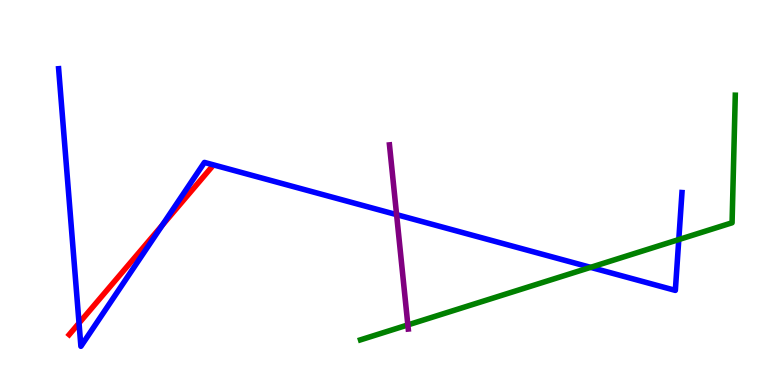[{'lines': ['blue', 'red'], 'intersections': [{'x': 1.02, 'y': 1.61}, {'x': 2.09, 'y': 4.15}]}, {'lines': ['green', 'red'], 'intersections': []}, {'lines': ['purple', 'red'], 'intersections': []}, {'lines': ['blue', 'green'], 'intersections': [{'x': 7.62, 'y': 3.06}, {'x': 8.76, 'y': 3.78}]}, {'lines': ['blue', 'purple'], 'intersections': [{'x': 5.12, 'y': 4.42}]}, {'lines': ['green', 'purple'], 'intersections': [{'x': 5.26, 'y': 1.56}]}]